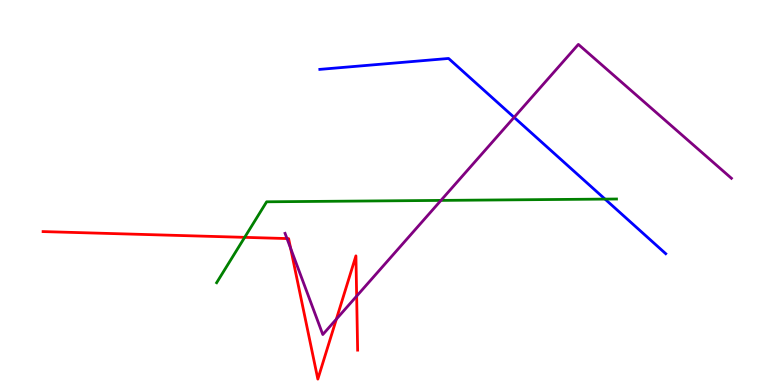[{'lines': ['blue', 'red'], 'intersections': []}, {'lines': ['green', 'red'], 'intersections': [{'x': 3.16, 'y': 3.84}]}, {'lines': ['purple', 'red'], 'intersections': [{'x': 3.7, 'y': 3.8}, {'x': 3.75, 'y': 3.55}, {'x': 4.34, 'y': 1.71}, {'x': 4.6, 'y': 2.31}]}, {'lines': ['blue', 'green'], 'intersections': [{'x': 7.81, 'y': 4.83}]}, {'lines': ['blue', 'purple'], 'intersections': [{'x': 6.63, 'y': 6.95}]}, {'lines': ['green', 'purple'], 'intersections': [{'x': 5.69, 'y': 4.79}]}]